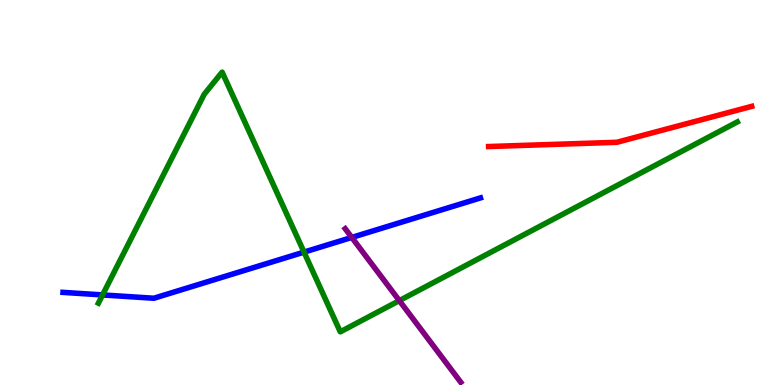[{'lines': ['blue', 'red'], 'intersections': []}, {'lines': ['green', 'red'], 'intersections': []}, {'lines': ['purple', 'red'], 'intersections': []}, {'lines': ['blue', 'green'], 'intersections': [{'x': 1.32, 'y': 2.34}, {'x': 3.92, 'y': 3.45}]}, {'lines': ['blue', 'purple'], 'intersections': [{'x': 4.54, 'y': 3.83}]}, {'lines': ['green', 'purple'], 'intersections': [{'x': 5.15, 'y': 2.19}]}]